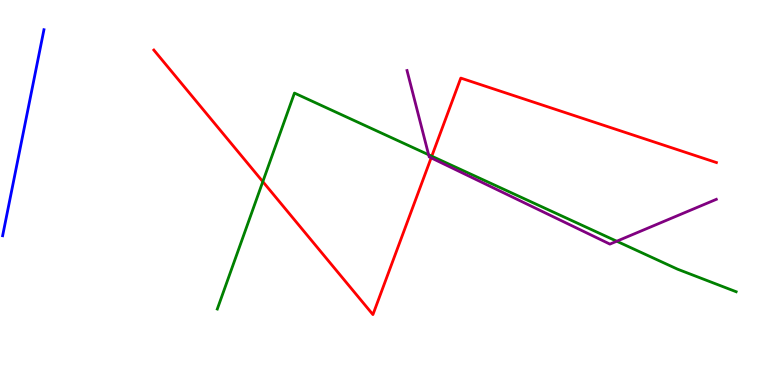[{'lines': ['blue', 'red'], 'intersections': []}, {'lines': ['green', 'red'], 'intersections': [{'x': 3.39, 'y': 5.28}, {'x': 5.57, 'y': 5.94}]}, {'lines': ['purple', 'red'], 'intersections': [{'x': 5.56, 'y': 5.9}]}, {'lines': ['blue', 'green'], 'intersections': []}, {'lines': ['blue', 'purple'], 'intersections': []}, {'lines': ['green', 'purple'], 'intersections': [{'x': 5.53, 'y': 5.98}, {'x': 7.96, 'y': 3.73}]}]